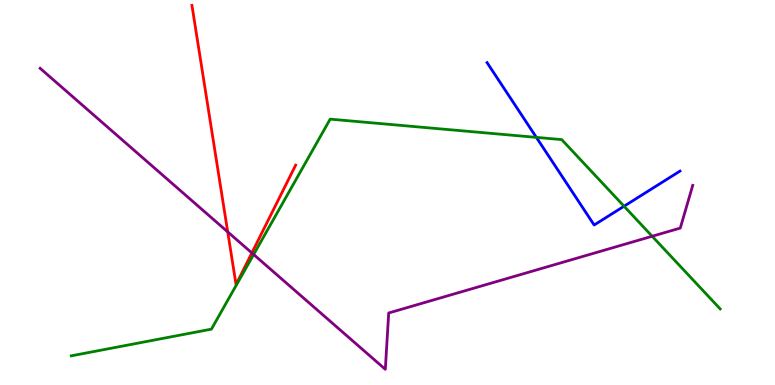[{'lines': ['blue', 'red'], 'intersections': []}, {'lines': ['green', 'red'], 'intersections': []}, {'lines': ['purple', 'red'], 'intersections': [{'x': 2.94, 'y': 3.98}, {'x': 3.25, 'y': 3.43}]}, {'lines': ['blue', 'green'], 'intersections': [{'x': 6.92, 'y': 6.43}, {'x': 8.05, 'y': 4.64}]}, {'lines': ['blue', 'purple'], 'intersections': []}, {'lines': ['green', 'purple'], 'intersections': [{'x': 3.27, 'y': 3.39}, {'x': 8.41, 'y': 3.86}]}]